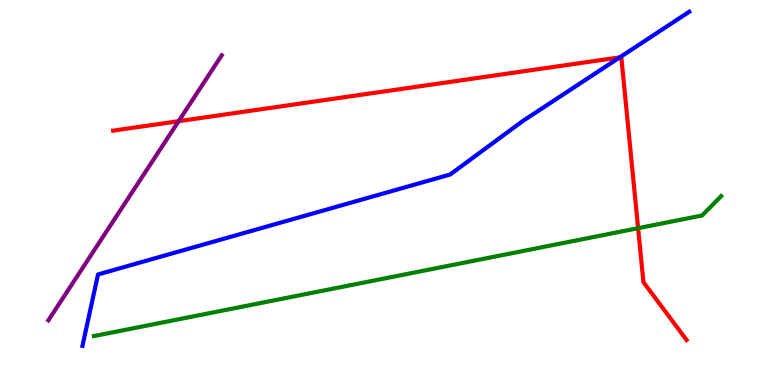[{'lines': ['blue', 'red'], 'intersections': [{'x': 8.0, 'y': 8.51}]}, {'lines': ['green', 'red'], 'intersections': [{'x': 8.23, 'y': 4.07}]}, {'lines': ['purple', 'red'], 'intersections': [{'x': 2.3, 'y': 6.85}]}, {'lines': ['blue', 'green'], 'intersections': []}, {'lines': ['blue', 'purple'], 'intersections': []}, {'lines': ['green', 'purple'], 'intersections': []}]